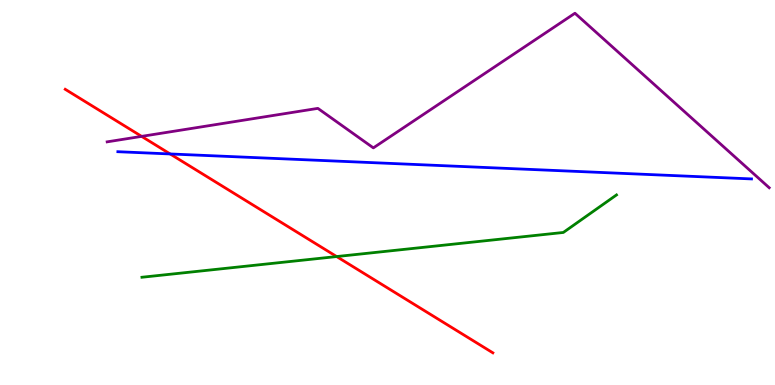[{'lines': ['blue', 'red'], 'intersections': [{'x': 2.2, 'y': 6.0}]}, {'lines': ['green', 'red'], 'intersections': [{'x': 4.34, 'y': 3.34}]}, {'lines': ['purple', 'red'], 'intersections': [{'x': 1.83, 'y': 6.46}]}, {'lines': ['blue', 'green'], 'intersections': []}, {'lines': ['blue', 'purple'], 'intersections': []}, {'lines': ['green', 'purple'], 'intersections': []}]